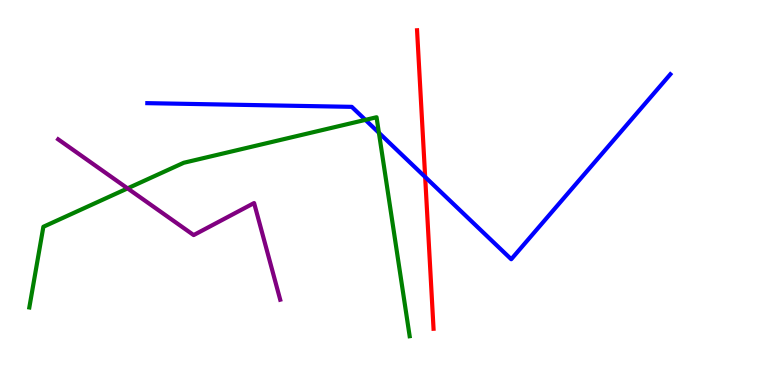[{'lines': ['blue', 'red'], 'intersections': [{'x': 5.49, 'y': 5.4}]}, {'lines': ['green', 'red'], 'intersections': []}, {'lines': ['purple', 'red'], 'intersections': []}, {'lines': ['blue', 'green'], 'intersections': [{'x': 4.71, 'y': 6.89}, {'x': 4.89, 'y': 6.55}]}, {'lines': ['blue', 'purple'], 'intersections': []}, {'lines': ['green', 'purple'], 'intersections': [{'x': 1.65, 'y': 5.11}]}]